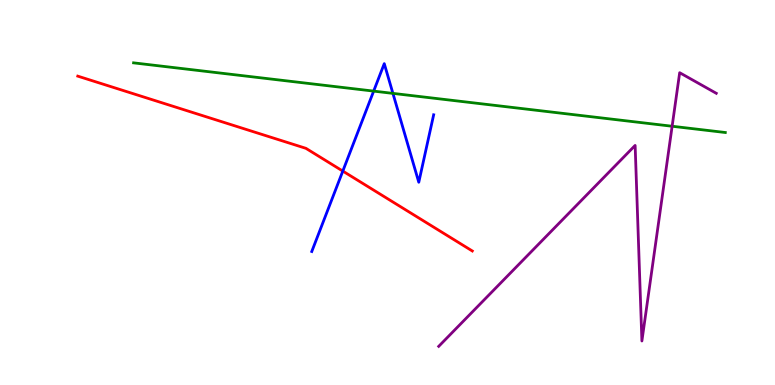[{'lines': ['blue', 'red'], 'intersections': [{'x': 4.42, 'y': 5.56}]}, {'lines': ['green', 'red'], 'intersections': []}, {'lines': ['purple', 'red'], 'intersections': []}, {'lines': ['blue', 'green'], 'intersections': [{'x': 4.82, 'y': 7.63}, {'x': 5.07, 'y': 7.57}]}, {'lines': ['blue', 'purple'], 'intersections': []}, {'lines': ['green', 'purple'], 'intersections': [{'x': 8.67, 'y': 6.72}]}]